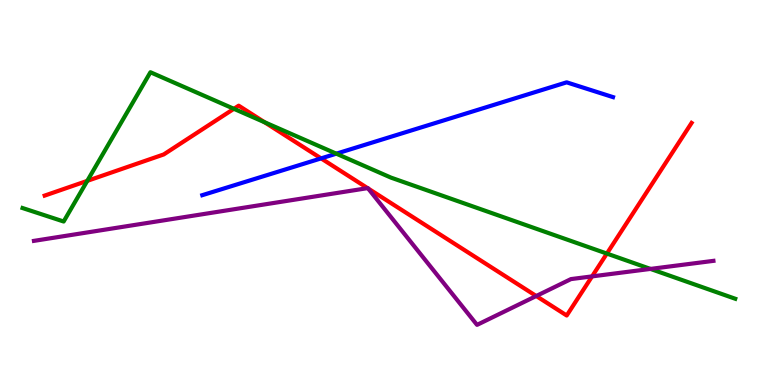[{'lines': ['blue', 'red'], 'intersections': [{'x': 4.14, 'y': 5.89}]}, {'lines': ['green', 'red'], 'intersections': [{'x': 1.13, 'y': 5.3}, {'x': 3.02, 'y': 7.17}, {'x': 3.41, 'y': 6.82}, {'x': 7.83, 'y': 3.41}]}, {'lines': ['purple', 'red'], 'intersections': [{'x': 4.74, 'y': 5.11}, {'x': 4.75, 'y': 5.1}, {'x': 6.92, 'y': 2.31}, {'x': 7.64, 'y': 2.82}]}, {'lines': ['blue', 'green'], 'intersections': [{'x': 4.34, 'y': 6.01}]}, {'lines': ['blue', 'purple'], 'intersections': []}, {'lines': ['green', 'purple'], 'intersections': [{'x': 8.39, 'y': 3.02}]}]